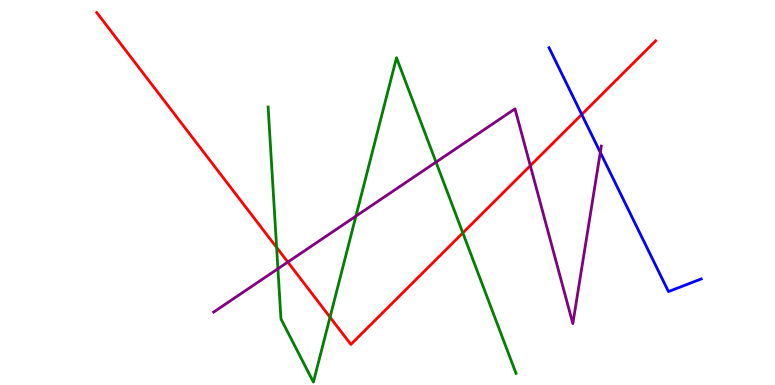[{'lines': ['blue', 'red'], 'intersections': [{'x': 7.51, 'y': 7.03}]}, {'lines': ['green', 'red'], 'intersections': [{'x': 3.57, 'y': 3.57}, {'x': 4.26, 'y': 1.76}, {'x': 5.97, 'y': 3.95}]}, {'lines': ['purple', 'red'], 'intersections': [{'x': 3.71, 'y': 3.19}, {'x': 6.84, 'y': 5.7}]}, {'lines': ['blue', 'green'], 'intersections': []}, {'lines': ['blue', 'purple'], 'intersections': [{'x': 7.75, 'y': 6.04}]}, {'lines': ['green', 'purple'], 'intersections': [{'x': 3.59, 'y': 3.02}, {'x': 4.59, 'y': 4.39}, {'x': 5.63, 'y': 5.79}]}]